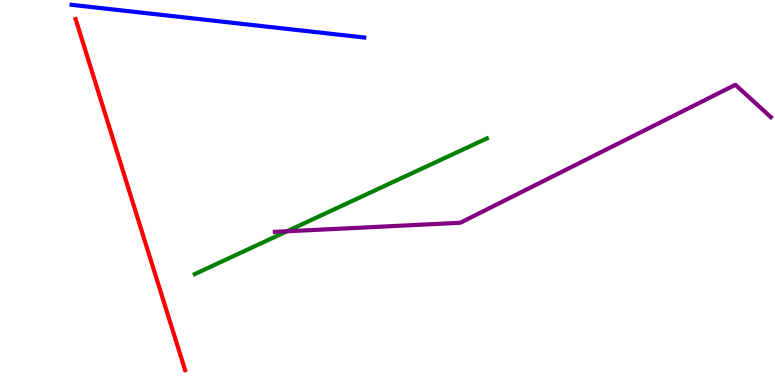[{'lines': ['blue', 'red'], 'intersections': []}, {'lines': ['green', 'red'], 'intersections': []}, {'lines': ['purple', 'red'], 'intersections': []}, {'lines': ['blue', 'green'], 'intersections': []}, {'lines': ['blue', 'purple'], 'intersections': []}, {'lines': ['green', 'purple'], 'intersections': [{'x': 3.7, 'y': 3.99}]}]